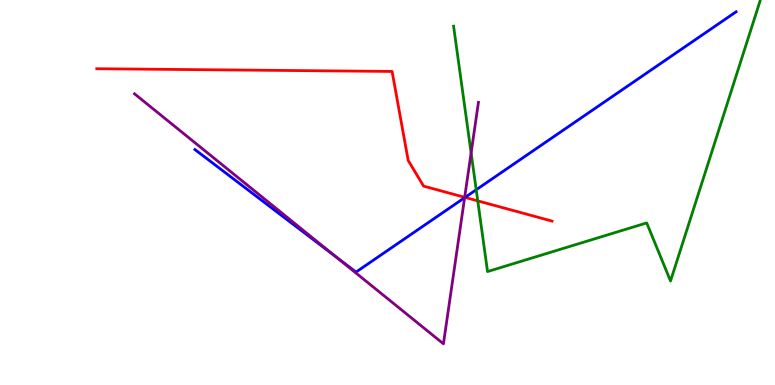[{'lines': ['blue', 'red'], 'intersections': [{'x': 6.0, 'y': 4.87}]}, {'lines': ['green', 'red'], 'intersections': [{'x': 6.16, 'y': 4.78}]}, {'lines': ['purple', 'red'], 'intersections': [{'x': 6.0, 'y': 4.88}]}, {'lines': ['blue', 'green'], 'intersections': [{'x': 6.14, 'y': 5.07}]}, {'lines': ['blue', 'purple'], 'intersections': [{'x': 4.34, 'y': 3.33}, {'x': 6.0, 'y': 4.86}]}, {'lines': ['green', 'purple'], 'intersections': [{'x': 6.08, 'y': 6.03}]}]